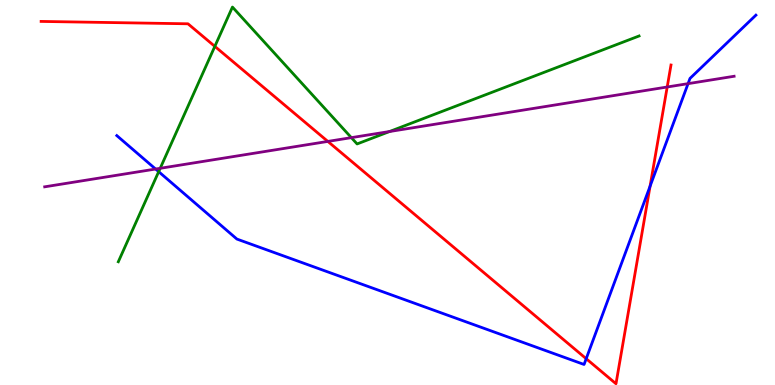[{'lines': ['blue', 'red'], 'intersections': [{'x': 7.56, 'y': 0.683}, {'x': 8.39, 'y': 5.16}]}, {'lines': ['green', 'red'], 'intersections': [{'x': 2.77, 'y': 8.8}]}, {'lines': ['purple', 'red'], 'intersections': [{'x': 4.23, 'y': 6.33}, {'x': 8.61, 'y': 7.74}]}, {'lines': ['blue', 'green'], 'intersections': [{'x': 2.05, 'y': 5.54}]}, {'lines': ['blue', 'purple'], 'intersections': [{'x': 2.01, 'y': 5.61}, {'x': 8.88, 'y': 7.83}]}, {'lines': ['green', 'purple'], 'intersections': [{'x': 2.07, 'y': 5.63}, {'x': 4.53, 'y': 6.42}, {'x': 5.03, 'y': 6.58}]}]